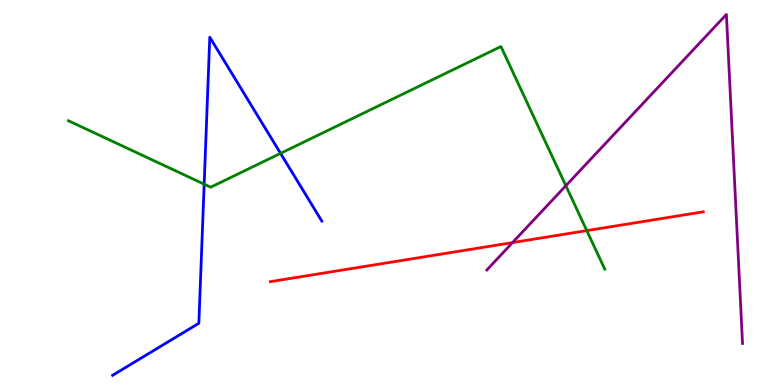[{'lines': ['blue', 'red'], 'intersections': []}, {'lines': ['green', 'red'], 'intersections': [{'x': 7.57, 'y': 4.01}]}, {'lines': ['purple', 'red'], 'intersections': [{'x': 6.61, 'y': 3.7}]}, {'lines': ['blue', 'green'], 'intersections': [{'x': 2.63, 'y': 5.22}, {'x': 3.62, 'y': 6.02}]}, {'lines': ['blue', 'purple'], 'intersections': []}, {'lines': ['green', 'purple'], 'intersections': [{'x': 7.3, 'y': 5.18}]}]